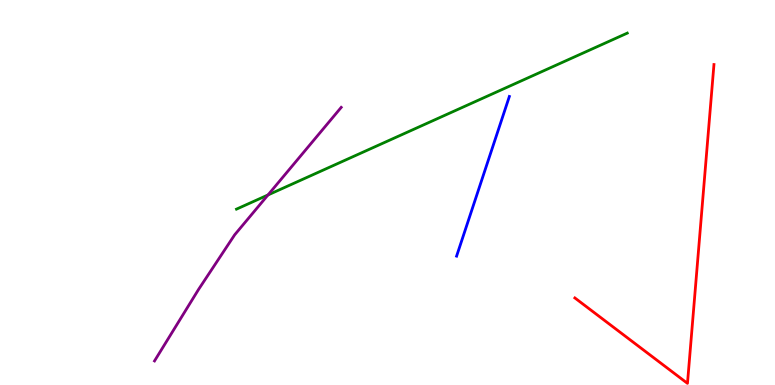[{'lines': ['blue', 'red'], 'intersections': []}, {'lines': ['green', 'red'], 'intersections': []}, {'lines': ['purple', 'red'], 'intersections': []}, {'lines': ['blue', 'green'], 'intersections': []}, {'lines': ['blue', 'purple'], 'intersections': []}, {'lines': ['green', 'purple'], 'intersections': [{'x': 3.46, 'y': 4.94}]}]